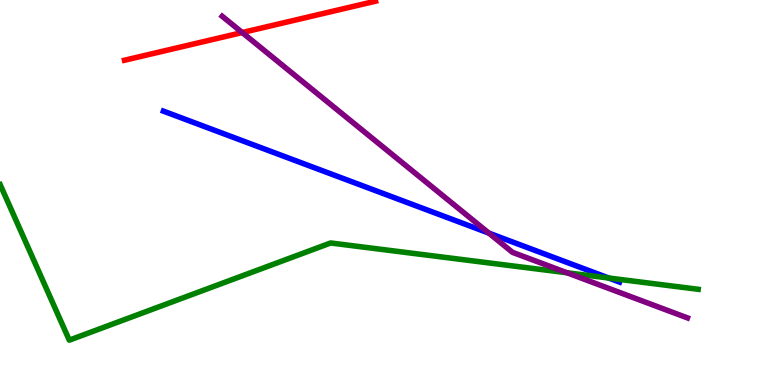[{'lines': ['blue', 'red'], 'intersections': []}, {'lines': ['green', 'red'], 'intersections': []}, {'lines': ['purple', 'red'], 'intersections': [{'x': 3.13, 'y': 9.15}]}, {'lines': ['blue', 'green'], 'intersections': [{'x': 7.85, 'y': 2.78}]}, {'lines': ['blue', 'purple'], 'intersections': [{'x': 6.31, 'y': 3.95}]}, {'lines': ['green', 'purple'], 'intersections': [{'x': 7.32, 'y': 2.92}]}]